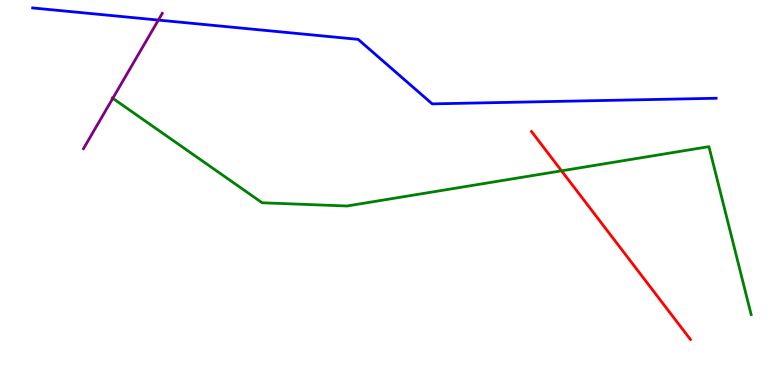[{'lines': ['blue', 'red'], 'intersections': []}, {'lines': ['green', 'red'], 'intersections': [{'x': 7.25, 'y': 5.56}]}, {'lines': ['purple', 'red'], 'intersections': []}, {'lines': ['blue', 'green'], 'intersections': []}, {'lines': ['blue', 'purple'], 'intersections': [{'x': 2.04, 'y': 9.48}]}, {'lines': ['green', 'purple'], 'intersections': [{'x': 1.46, 'y': 7.45}]}]